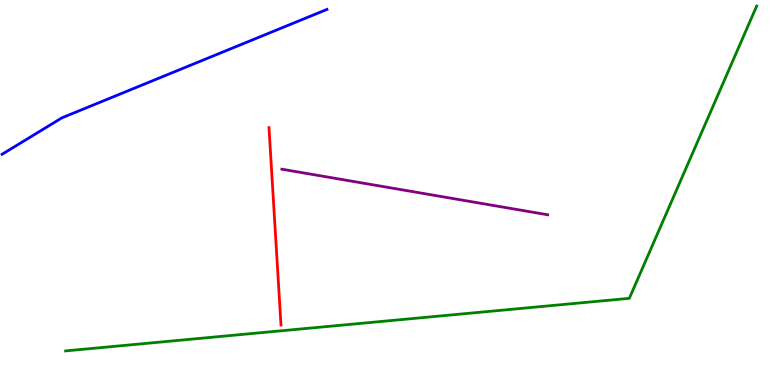[{'lines': ['blue', 'red'], 'intersections': []}, {'lines': ['green', 'red'], 'intersections': []}, {'lines': ['purple', 'red'], 'intersections': []}, {'lines': ['blue', 'green'], 'intersections': []}, {'lines': ['blue', 'purple'], 'intersections': []}, {'lines': ['green', 'purple'], 'intersections': []}]